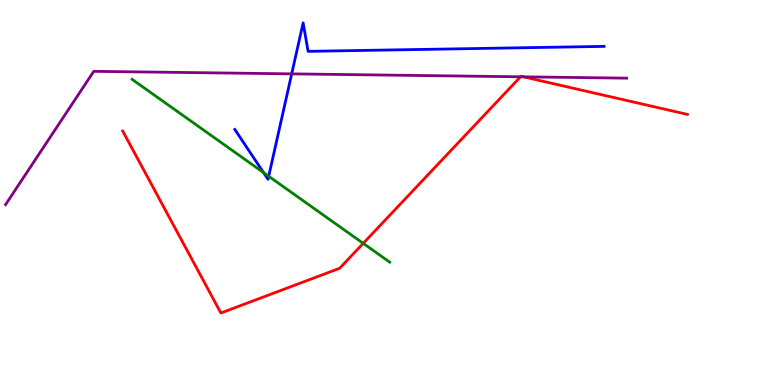[{'lines': ['blue', 'red'], 'intersections': []}, {'lines': ['green', 'red'], 'intersections': [{'x': 4.69, 'y': 3.68}]}, {'lines': ['purple', 'red'], 'intersections': [{'x': 6.72, 'y': 8.01}, {'x': 6.75, 'y': 8.0}]}, {'lines': ['blue', 'green'], 'intersections': [{'x': 3.4, 'y': 5.52}, {'x': 3.47, 'y': 5.42}]}, {'lines': ['blue', 'purple'], 'intersections': [{'x': 3.76, 'y': 8.08}]}, {'lines': ['green', 'purple'], 'intersections': []}]